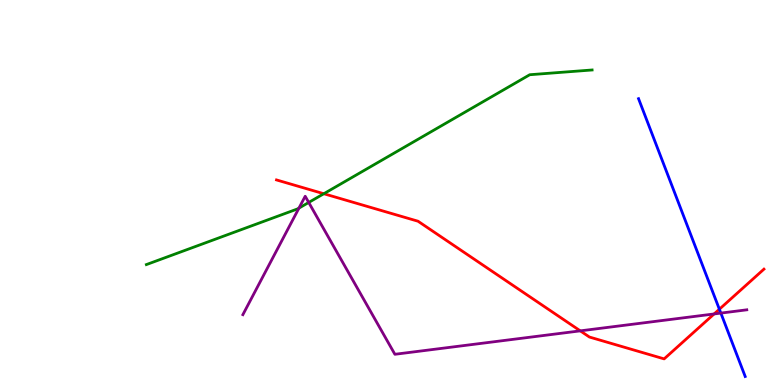[{'lines': ['blue', 'red'], 'intersections': [{'x': 9.28, 'y': 1.97}]}, {'lines': ['green', 'red'], 'intersections': [{'x': 4.18, 'y': 4.97}]}, {'lines': ['purple', 'red'], 'intersections': [{'x': 7.49, 'y': 1.41}, {'x': 9.21, 'y': 1.85}]}, {'lines': ['blue', 'green'], 'intersections': []}, {'lines': ['blue', 'purple'], 'intersections': [{'x': 9.3, 'y': 1.87}]}, {'lines': ['green', 'purple'], 'intersections': [{'x': 3.86, 'y': 4.6}, {'x': 3.98, 'y': 4.74}]}]